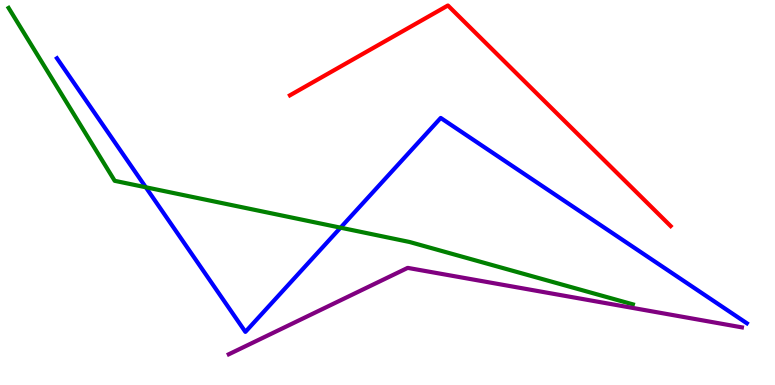[{'lines': ['blue', 'red'], 'intersections': []}, {'lines': ['green', 'red'], 'intersections': []}, {'lines': ['purple', 'red'], 'intersections': []}, {'lines': ['blue', 'green'], 'intersections': [{'x': 1.88, 'y': 5.14}, {'x': 4.39, 'y': 4.09}]}, {'lines': ['blue', 'purple'], 'intersections': []}, {'lines': ['green', 'purple'], 'intersections': []}]